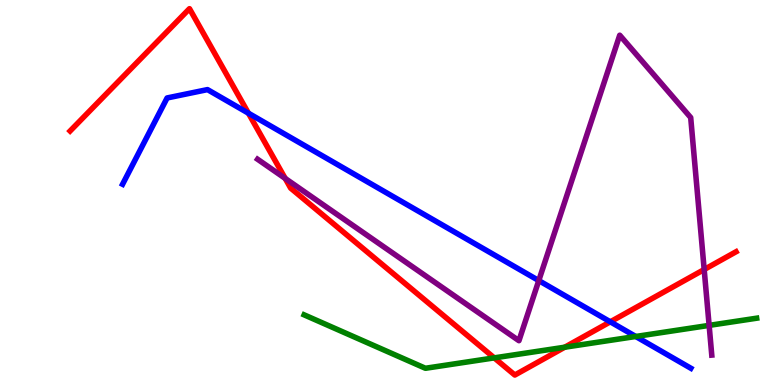[{'lines': ['blue', 'red'], 'intersections': [{'x': 3.21, 'y': 7.06}, {'x': 7.87, 'y': 1.64}]}, {'lines': ['green', 'red'], 'intersections': [{'x': 6.38, 'y': 0.705}, {'x': 7.29, 'y': 0.981}]}, {'lines': ['purple', 'red'], 'intersections': [{'x': 3.68, 'y': 5.37}, {'x': 9.09, 'y': 3.0}]}, {'lines': ['blue', 'green'], 'intersections': [{'x': 8.2, 'y': 1.26}]}, {'lines': ['blue', 'purple'], 'intersections': [{'x': 6.95, 'y': 2.71}]}, {'lines': ['green', 'purple'], 'intersections': [{'x': 9.15, 'y': 1.55}]}]